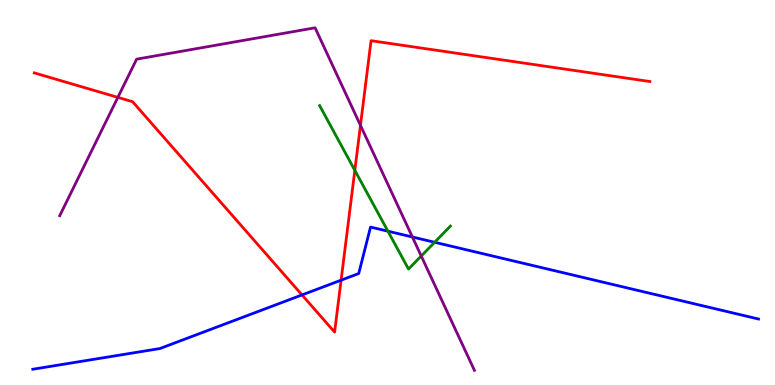[{'lines': ['blue', 'red'], 'intersections': [{'x': 3.9, 'y': 2.34}, {'x': 4.4, 'y': 2.72}]}, {'lines': ['green', 'red'], 'intersections': [{'x': 4.58, 'y': 5.58}]}, {'lines': ['purple', 'red'], 'intersections': [{'x': 1.52, 'y': 7.47}, {'x': 4.65, 'y': 6.74}]}, {'lines': ['blue', 'green'], 'intersections': [{'x': 5.01, 'y': 3.99}, {'x': 5.61, 'y': 3.71}]}, {'lines': ['blue', 'purple'], 'intersections': [{'x': 5.32, 'y': 3.84}]}, {'lines': ['green', 'purple'], 'intersections': [{'x': 5.44, 'y': 3.35}]}]